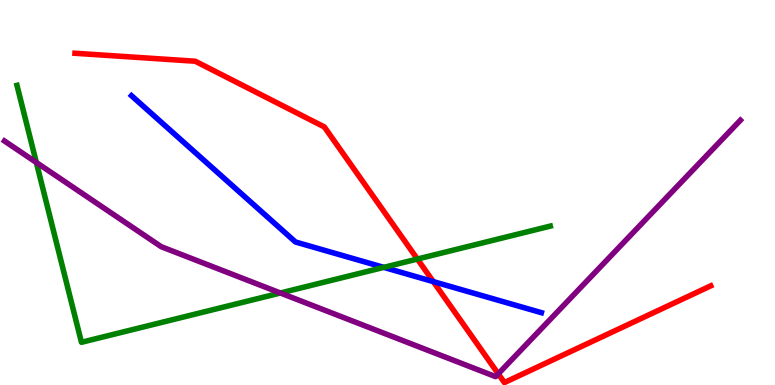[{'lines': ['blue', 'red'], 'intersections': [{'x': 5.59, 'y': 2.69}]}, {'lines': ['green', 'red'], 'intersections': [{'x': 5.39, 'y': 3.27}]}, {'lines': ['purple', 'red'], 'intersections': [{'x': 6.43, 'y': 0.29}]}, {'lines': ['blue', 'green'], 'intersections': [{'x': 4.95, 'y': 3.06}]}, {'lines': ['blue', 'purple'], 'intersections': []}, {'lines': ['green', 'purple'], 'intersections': [{'x': 0.469, 'y': 5.78}, {'x': 3.62, 'y': 2.39}]}]